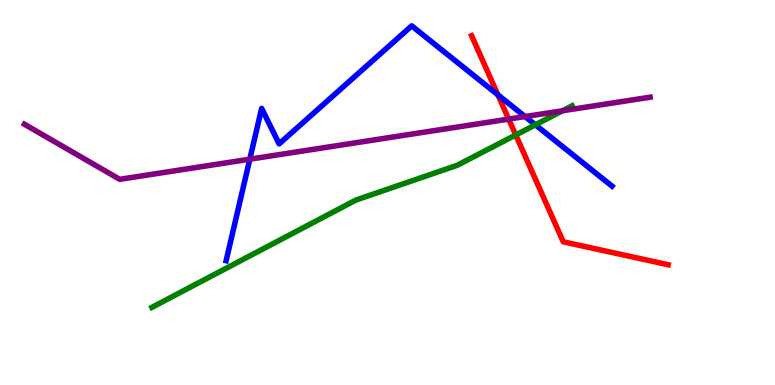[{'lines': ['blue', 'red'], 'intersections': [{'x': 6.42, 'y': 7.54}]}, {'lines': ['green', 'red'], 'intersections': [{'x': 6.65, 'y': 6.49}]}, {'lines': ['purple', 'red'], 'intersections': [{'x': 6.56, 'y': 6.91}]}, {'lines': ['blue', 'green'], 'intersections': [{'x': 6.91, 'y': 6.76}]}, {'lines': ['blue', 'purple'], 'intersections': [{'x': 3.22, 'y': 5.87}, {'x': 6.78, 'y': 6.97}]}, {'lines': ['green', 'purple'], 'intersections': [{'x': 7.26, 'y': 7.12}]}]